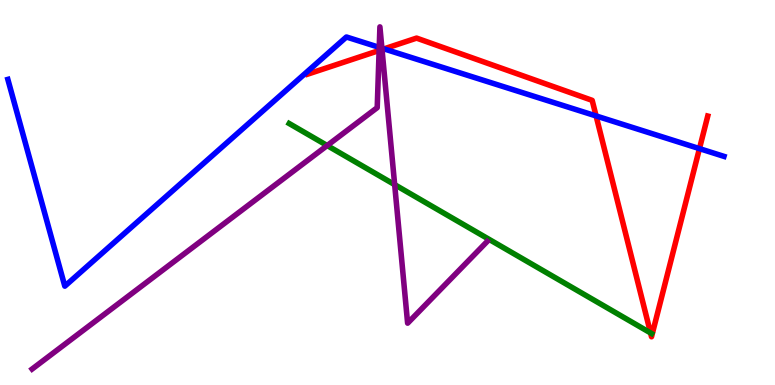[{'lines': ['blue', 'red'], 'intersections': [{'x': 4.96, 'y': 8.73}, {'x': 7.69, 'y': 6.99}, {'x': 9.03, 'y': 6.14}]}, {'lines': ['green', 'red'], 'intersections': [{'x': 8.39, 'y': 1.35}]}, {'lines': ['purple', 'red'], 'intersections': [{'x': 4.89, 'y': 8.69}, {'x': 4.93, 'y': 8.71}]}, {'lines': ['blue', 'green'], 'intersections': []}, {'lines': ['blue', 'purple'], 'intersections': [{'x': 4.89, 'y': 8.77}, {'x': 4.93, 'y': 8.75}]}, {'lines': ['green', 'purple'], 'intersections': [{'x': 4.22, 'y': 6.22}, {'x': 5.09, 'y': 5.2}]}]